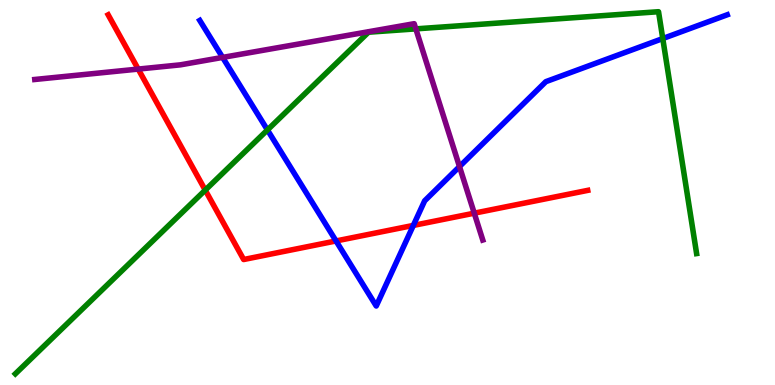[{'lines': ['blue', 'red'], 'intersections': [{'x': 4.34, 'y': 3.74}, {'x': 5.33, 'y': 4.15}]}, {'lines': ['green', 'red'], 'intersections': [{'x': 2.65, 'y': 5.06}]}, {'lines': ['purple', 'red'], 'intersections': [{'x': 1.78, 'y': 8.21}, {'x': 6.12, 'y': 4.46}]}, {'lines': ['blue', 'green'], 'intersections': [{'x': 3.45, 'y': 6.62}, {'x': 8.55, 'y': 9.0}]}, {'lines': ['blue', 'purple'], 'intersections': [{'x': 2.87, 'y': 8.51}, {'x': 5.93, 'y': 5.67}]}, {'lines': ['green', 'purple'], 'intersections': [{'x': 5.37, 'y': 9.25}]}]